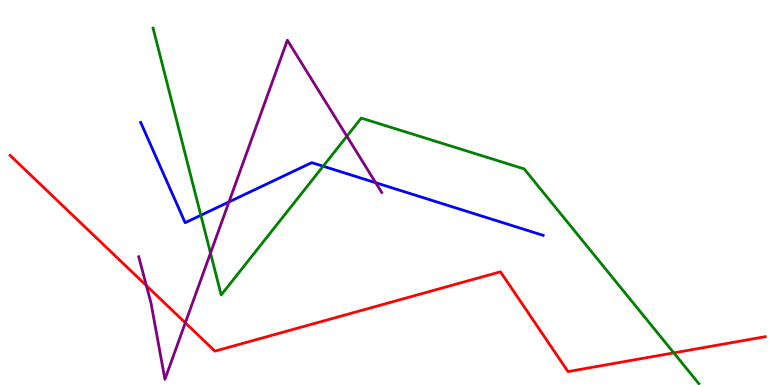[{'lines': ['blue', 'red'], 'intersections': []}, {'lines': ['green', 'red'], 'intersections': [{'x': 8.69, 'y': 0.835}]}, {'lines': ['purple', 'red'], 'intersections': [{'x': 1.89, 'y': 2.58}, {'x': 2.39, 'y': 1.61}]}, {'lines': ['blue', 'green'], 'intersections': [{'x': 2.59, 'y': 4.41}, {'x': 4.17, 'y': 5.68}]}, {'lines': ['blue', 'purple'], 'intersections': [{'x': 2.95, 'y': 4.76}, {'x': 4.85, 'y': 5.25}]}, {'lines': ['green', 'purple'], 'intersections': [{'x': 2.72, 'y': 3.43}, {'x': 4.48, 'y': 6.46}]}]